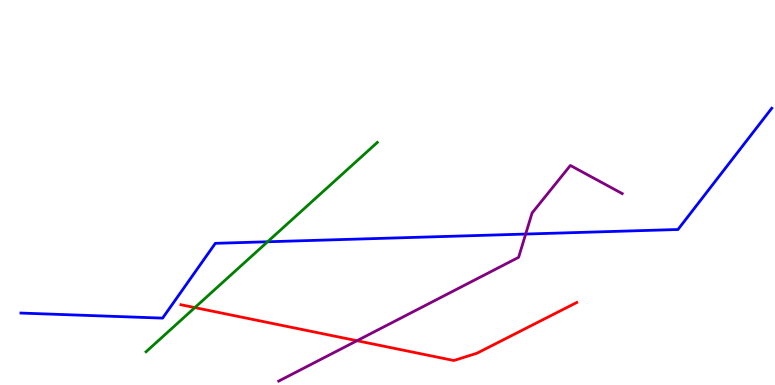[{'lines': ['blue', 'red'], 'intersections': []}, {'lines': ['green', 'red'], 'intersections': [{'x': 2.51, 'y': 2.01}]}, {'lines': ['purple', 'red'], 'intersections': [{'x': 4.61, 'y': 1.15}]}, {'lines': ['blue', 'green'], 'intersections': [{'x': 3.45, 'y': 3.72}]}, {'lines': ['blue', 'purple'], 'intersections': [{'x': 6.78, 'y': 3.92}]}, {'lines': ['green', 'purple'], 'intersections': []}]